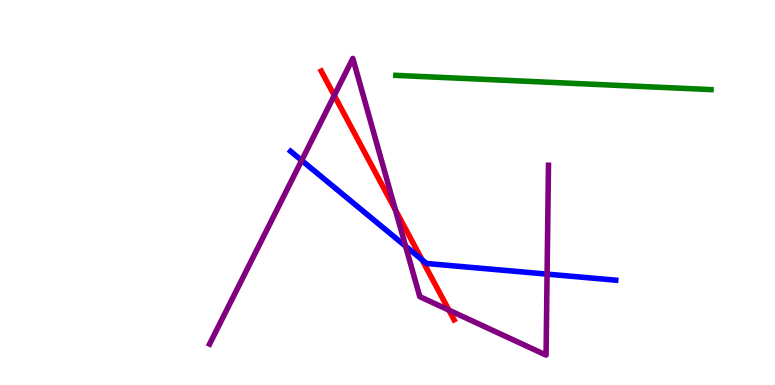[{'lines': ['blue', 'red'], 'intersections': [{'x': 5.45, 'y': 3.25}]}, {'lines': ['green', 'red'], 'intersections': []}, {'lines': ['purple', 'red'], 'intersections': [{'x': 4.31, 'y': 7.52}, {'x': 5.1, 'y': 4.55}, {'x': 5.79, 'y': 1.95}]}, {'lines': ['blue', 'green'], 'intersections': []}, {'lines': ['blue', 'purple'], 'intersections': [{'x': 3.89, 'y': 5.83}, {'x': 5.23, 'y': 3.61}, {'x': 7.06, 'y': 2.88}]}, {'lines': ['green', 'purple'], 'intersections': []}]